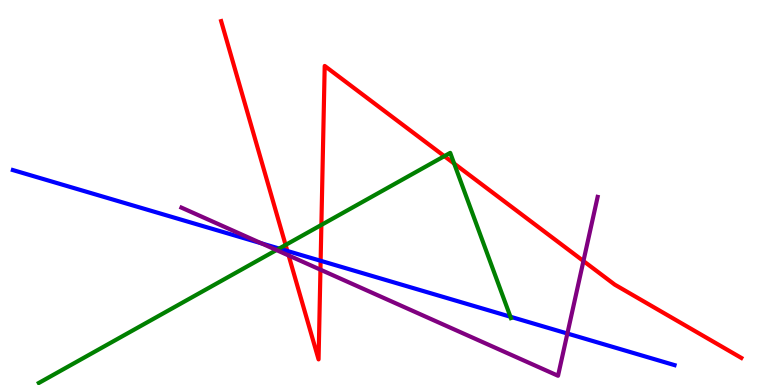[{'lines': ['blue', 'red'], 'intersections': [{'x': 3.71, 'y': 3.48}, {'x': 4.14, 'y': 3.23}]}, {'lines': ['green', 'red'], 'intersections': [{'x': 3.69, 'y': 3.64}, {'x': 4.15, 'y': 4.16}, {'x': 5.73, 'y': 5.94}, {'x': 5.86, 'y': 5.75}]}, {'lines': ['purple', 'red'], 'intersections': [{'x': 3.72, 'y': 3.36}, {'x': 4.13, 'y': 3.0}, {'x': 7.53, 'y': 3.22}]}, {'lines': ['blue', 'green'], 'intersections': [{'x': 3.6, 'y': 3.54}, {'x': 6.59, 'y': 1.77}]}, {'lines': ['blue', 'purple'], 'intersections': [{'x': 3.37, 'y': 3.68}, {'x': 7.32, 'y': 1.34}]}, {'lines': ['green', 'purple'], 'intersections': [{'x': 3.57, 'y': 3.51}]}]